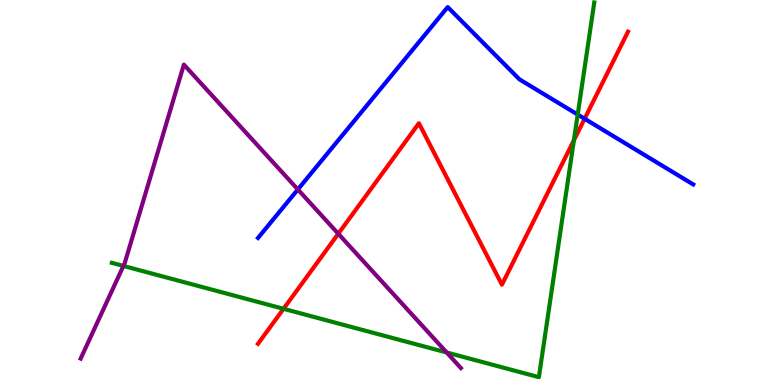[{'lines': ['blue', 'red'], 'intersections': [{'x': 7.54, 'y': 6.92}]}, {'lines': ['green', 'red'], 'intersections': [{'x': 3.66, 'y': 1.98}, {'x': 7.41, 'y': 6.36}]}, {'lines': ['purple', 'red'], 'intersections': [{'x': 4.36, 'y': 3.93}]}, {'lines': ['blue', 'green'], 'intersections': [{'x': 7.45, 'y': 7.02}]}, {'lines': ['blue', 'purple'], 'intersections': [{'x': 3.84, 'y': 5.08}]}, {'lines': ['green', 'purple'], 'intersections': [{'x': 1.59, 'y': 3.09}, {'x': 5.76, 'y': 0.844}]}]